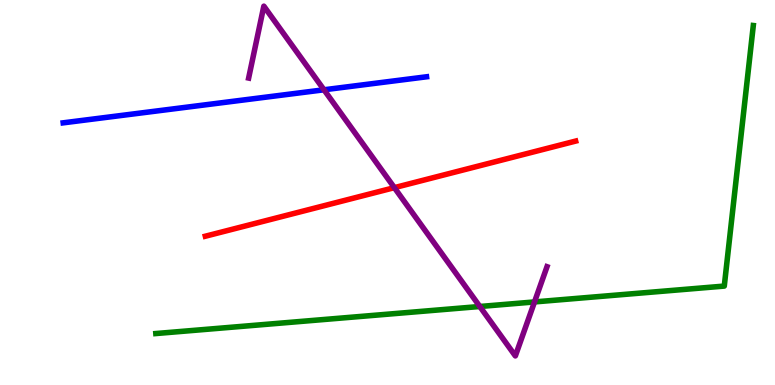[{'lines': ['blue', 'red'], 'intersections': []}, {'lines': ['green', 'red'], 'intersections': []}, {'lines': ['purple', 'red'], 'intersections': [{'x': 5.09, 'y': 5.13}]}, {'lines': ['blue', 'green'], 'intersections': []}, {'lines': ['blue', 'purple'], 'intersections': [{'x': 4.18, 'y': 7.67}]}, {'lines': ['green', 'purple'], 'intersections': [{'x': 6.19, 'y': 2.04}, {'x': 6.9, 'y': 2.16}]}]